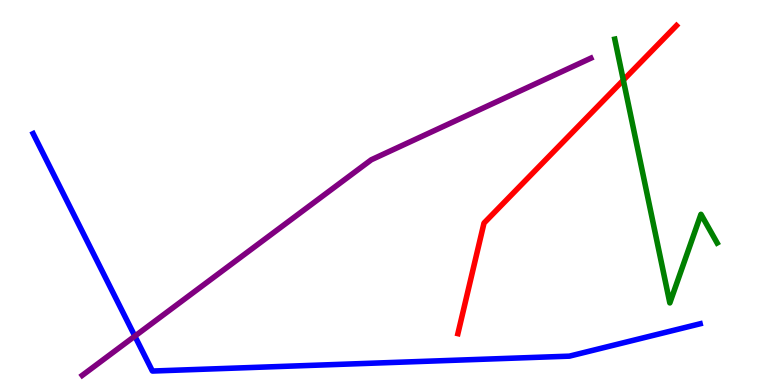[{'lines': ['blue', 'red'], 'intersections': []}, {'lines': ['green', 'red'], 'intersections': [{'x': 8.04, 'y': 7.92}]}, {'lines': ['purple', 'red'], 'intersections': []}, {'lines': ['blue', 'green'], 'intersections': []}, {'lines': ['blue', 'purple'], 'intersections': [{'x': 1.74, 'y': 1.27}]}, {'lines': ['green', 'purple'], 'intersections': []}]